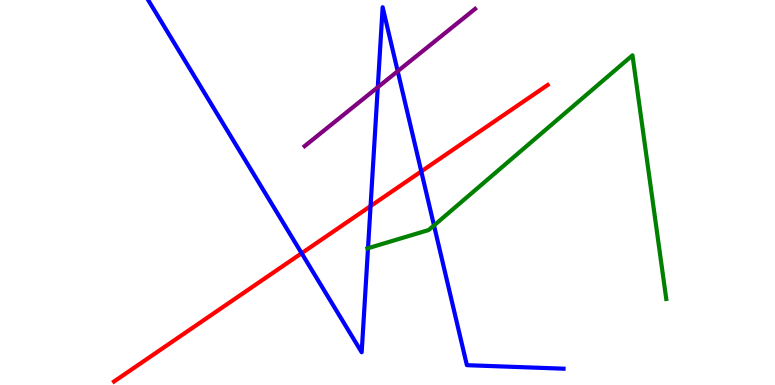[{'lines': ['blue', 'red'], 'intersections': [{'x': 3.89, 'y': 3.42}, {'x': 4.78, 'y': 4.65}, {'x': 5.44, 'y': 5.55}]}, {'lines': ['green', 'red'], 'intersections': []}, {'lines': ['purple', 'red'], 'intersections': []}, {'lines': ['blue', 'green'], 'intersections': [{'x': 4.75, 'y': 3.55}, {'x': 5.6, 'y': 4.14}]}, {'lines': ['blue', 'purple'], 'intersections': [{'x': 4.87, 'y': 7.73}, {'x': 5.13, 'y': 8.15}]}, {'lines': ['green', 'purple'], 'intersections': []}]